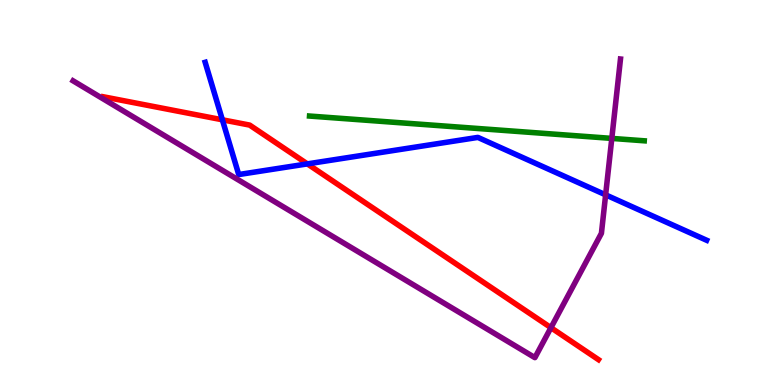[{'lines': ['blue', 'red'], 'intersections': [{'x': 2.87, 'y': 6.89}, {'x': 3.97, 'y': 5.74}]}, {'lines': ['green', 'red'], 'intersections': []}, {'lines': ['purple', 'red'], 'intersections': [{'x': 7.11, 'y': 1.49}]}, {'lines': ['blue', 'green'], 'intersections': []}, {'lines': ['blue', 'purple'], 'intersections': [{'x': 7.81, 'y': 4.94}]}, {'lines': ['green', 'purple'], 'intersections': [{'x': 7.89, 'y': 6.41}]}]